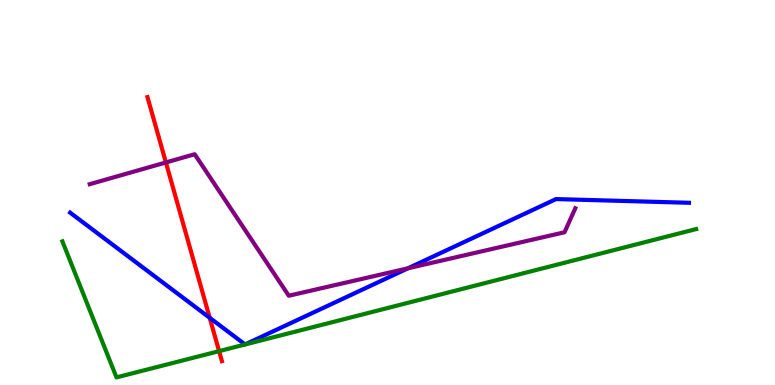[{'lines': ['blue', 'red'], 'intersections': [{'x': 2.71, 'y': 1.75}]}, {'lines': ['green', 'red'], 'intersections': [{'x': 2.83, 'y': 0.88}]}, {'lines': ['purple', 'red'], 'intersections': [{'x': 2.14, 'y': 5.78}]}, {'lines': ['blue', 'green'], 'intersections': []}, {'lines': ['blue', 'purple'], 'intersections': [{'x': 5.26, 'y': 3.03}]}, {'lines': ['green', 'purple'], 'intersections': []}]